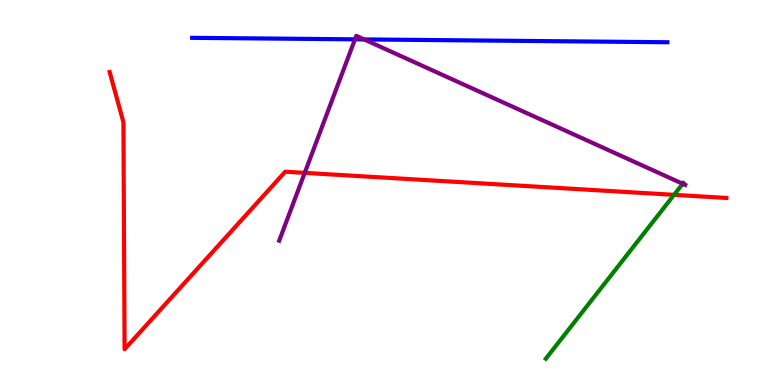[{'lines': ['blue', 'red'], 'intersections': []}, {'lines': ['green', 'red'], 'intersections': [{'x': 8.7, 'y': 4.94}]}, {'lines': ['purple', 'red'], 'intersections': [{'x': 3.93, 'y': 5.51}]}, {'lines': ['blue', 'green'], 'intersections': []}, {'lines': ['blue', 'purple'], 'intersections': [{'x': 4.58, 'y': 8.98}, {'x': 4.7, 'y': 8.98}]}, {'lines': ['green', 'purple'], 'intersections': [{'x': 8.81, 'y': 5.23}]}]